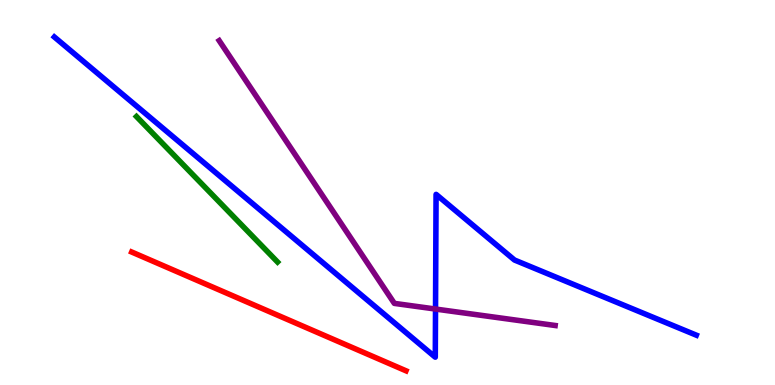[{'lines': ['blue', 'red'], 'intersections': []}, {'lines': ['green', 'red'], 'intersections': []}, {'lines': ['purple', 'red'], 'intersections': []}, {'lines': ['blue', 'green'], 'intersections': []}, {'lines': ['blue', 'purple'], 'intersections': [{'x': 5.62, 'y': 1.97}]}, {'lines': ['green', 'purple'], 'intersections': []}]